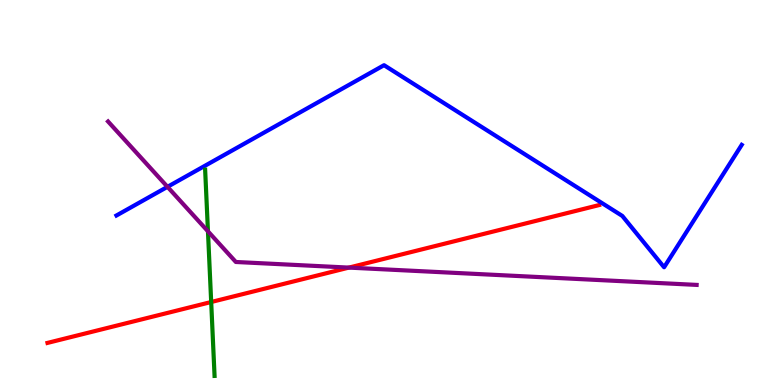[{'lines': ['blue', 'red'], 'intersections': []}, {'lines': ['green', 'red'], 'intersections': [{'x': 2.72, 'y': 2.16}]}, {'lines': ['purple', 'red'], 'intersections': [{'x': 4.5, 'y': 3.05}]}, {'lines': ['blue', 'green'], 'intersections': []}, {'lines': ['blue', 'purple'], 'intersections': [{'x': 2.16, 'y': 5.15}]}, {'lines': ['green', 'purple'], 'intersections': [{'x': 2.68, 'y': 3.99}]}]